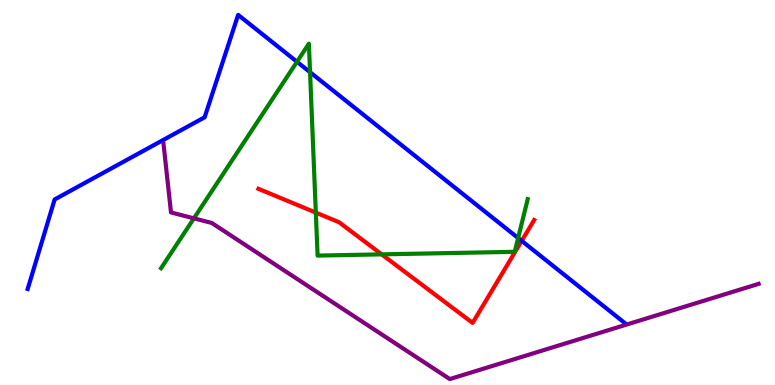[{'lines': ['blue', 'red'], 'intersections': [{'x': 6.73, 'y': 3.74}]}, {'lines': ['green', 'red'], 'intersections': [{'x': 4.08, 'y': 4.48}, {'x': 4.92, 'y': 3.39}]}, {'lines': ['purple', 'red'], 'intersections': []}, {'lines': ['blue', 'green'], 'intersections': [{'x': 3.83, 'y': 8.4}, {'x': 4.0, 'y': 8.12}, {'x': 6.69, 'y': 3.82}]}, {'lines': ['blue', 'purple'], 'intersections': []}, {'lines': ['green', 'purple'], 'intersections': [{'x': 2.5, 'y': 4.33}]}]